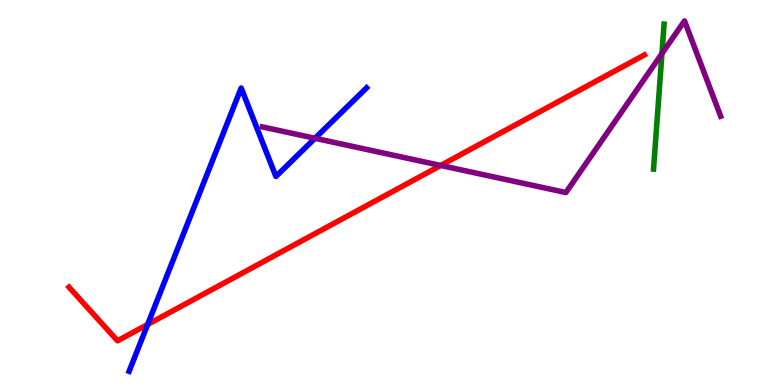[{'lines': ['blue', 'red'], 'intersections': [{'x': 1.91, 'y': 1.57}]}, {'lines': ['green', 'red'], 'intersections': []}, {'lines': ['purple', 'red'], 'intersections': [{'x': 5.69, 'y': 5.7}]}, {'lines': ['blue', 'green'], 'intersections': []}, {'lines': ['blue', 'purple'], 'intersections': [{'x': 4.06, 'y': 6.41}]}, {'lines': ['green', 'purple'], 'intersections': [{'x': 8.54, 'y': 8.61}]}]